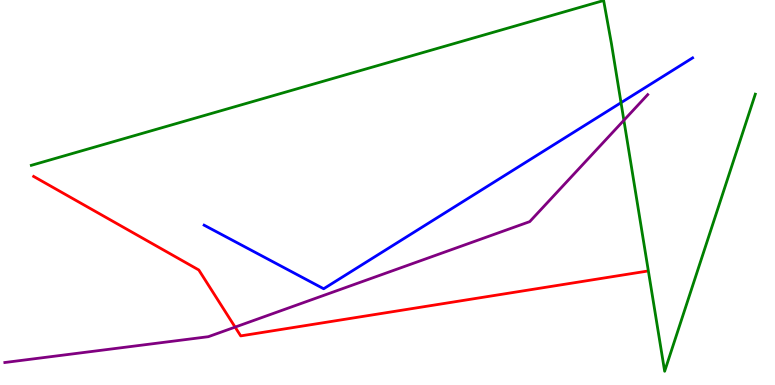[{'lines': ['blue', 'red'], 'intersections': []}, {'lines': ['green', 'red'], 'intersections': []}, {'lines': ['purple', 'red'], 'intersections': [{'x': 3.03, 'y': 1.5}]}, {'lines': ['blue', 'green'], 'intersections': [{'x': 8.01, 'y': 7.33}]}, {'lines': ['blue', 'purple'], 'intersections': []}, {'lines': ['green', 'purple'], 'intersections': [{'x': 8.05, 'y': 6.88}]}]